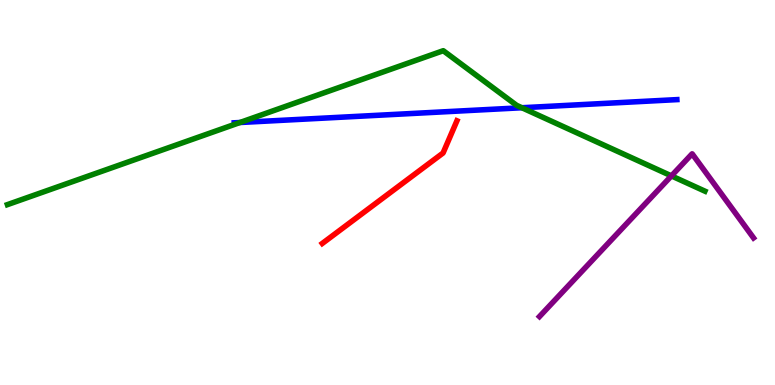[{'lines': ['blue', 'red'], 'intersections': []}, {'lines': ['green', 'red'], 'intersections': []}, {'lines': ['purple', 'red'], 'intersections': []}, {'lines': ['blue', 'green'], 'intersections': [{'x': 3.1, 'y': 6.82}, {'x': 6.73, 'y': 7.2}]}, {'lines': ['blue', 'purple'], 'intersections': []}, {'lines': ['green', 'purple'], 'intersections': [{'x': 8.66, 'y': 5.43}]}]